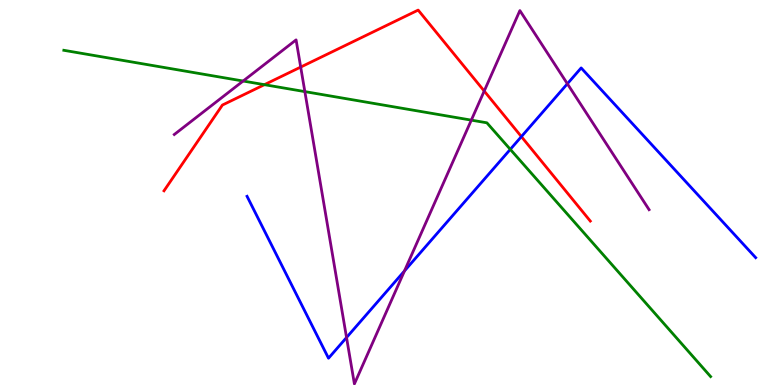[{'lines': ['blue', 'red'], 'intersections': [{'x': 6.73, 'y': 6.45}]}, {'lines': ['green', 'red'], 'intersections': [{'x': 3.41, 'y': 7.8}]}, {'lines': ['purple', 'red'], 'intersections': [{'x': 3.88, 'y': 8.26}, {'x': 6.25, 'y': 7.64}]}, {'lines': ['blue', 'green'], 'intersections': [{'x': 6.58, 'y': 6.12}]}, {'lines': ['blue', 'purple'], 'intersections': [{'x': 4.47, 'y': 1.23}, {'x': 5.22, 'y': 2.96}, {'x': 7.32, 'y': 7.82}]}, {'lines': ['green', 'purple'], 'intersections': [{'x': 3.14, 'y': 7.9}, {'x': 3.93, 'y': 7.62}, {'x': 6.08, 'y': 6.88}]}]